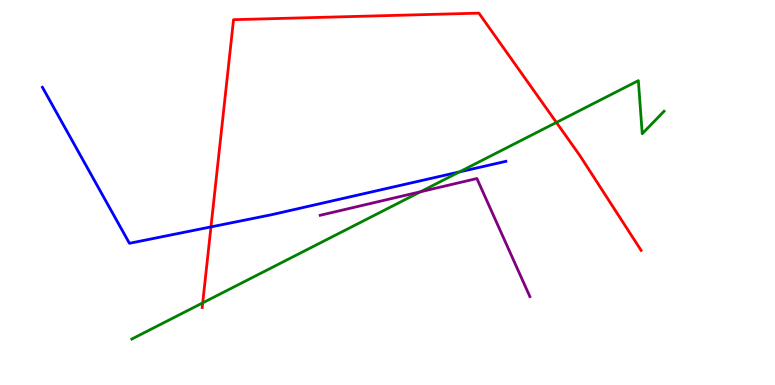[{'lines': ['blue', 'red'], 'intersections': [{'x': 2.72, 'y': 4.11}]}, {'lines': ['green', 'red'], 'intersections': [{'x': 2.62, 'y': 2.13}, {'x': 7.18, 'y': 6.82}]}, {'lines': ['purple', 'red'], 'intersections': []}, {'lines': ['blue', 'green'], 'intersections': [{'x': 5.93, 'y': 5.53}]}, {'lines': ['blue', 'purple'], 'intersections': []}, {'lines': ['green', 'purple'], 'intersections': [{'x': 5.43, 'y': 5.02}]}]